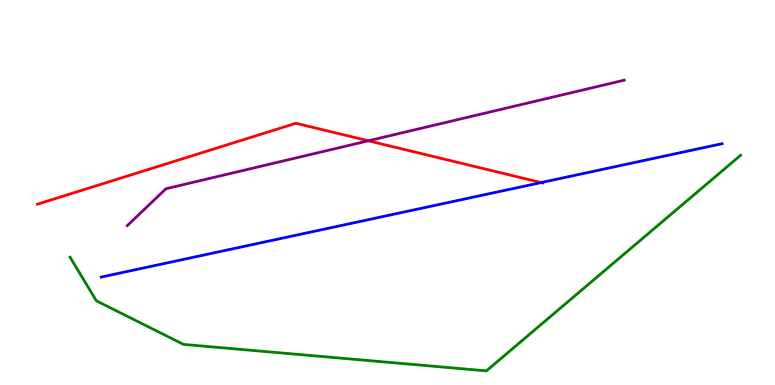[{'lines': ['blue', 'red'], 'intersections': [{'x': 6.98, 'y': 5.26}]}, {'lines': ['green', 'red'], 'intersections': []}, {'lines': ['purple', 'red'], 'intersections': [{'x': 4.75, 'y': 6.34}]}, {'lines': ['blue', 'green'], 'intersections': []}, {'lines': ['blue', 'purple'], 'intersections': []}, {'lines': ['green', 'purple'], 'intersections': []}]